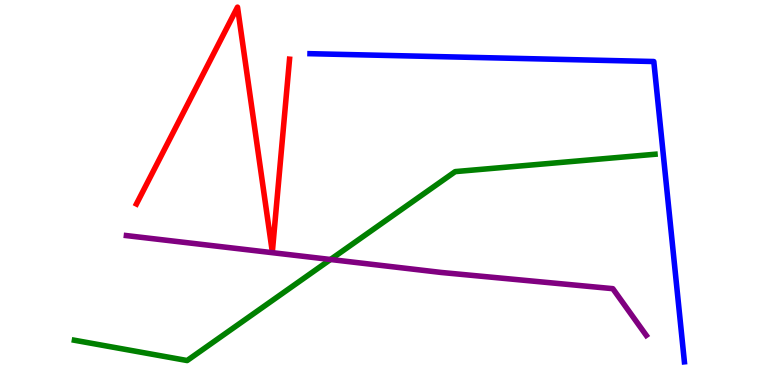[{'lines': ['blue', 'red'], 'intersections': []}, {'lines': ['green', 'red'], 'intersections': []}, {'lines': ['purple', 'red'], 'intersections': []}, {'lines': ['blue', 'green'], 'intersections': []}, {'lines': ['blue', 'purple'], 'intersections': []}, {'lines': ['green', 'purple'], 'intersections': [{'x': 4.26, 'y': 3.26}]}]